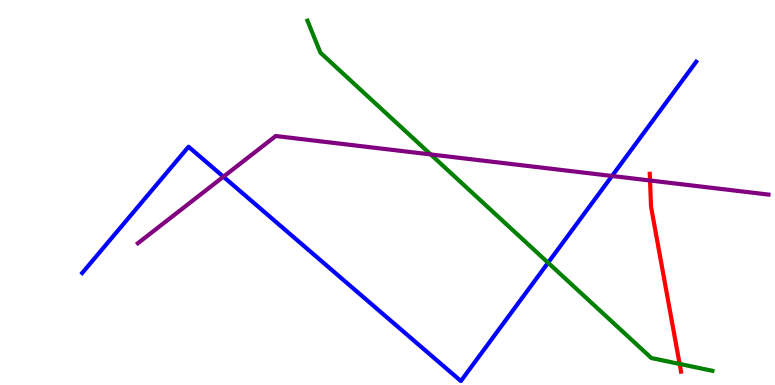[{'lines': ['blue', 'red'], 'intersections': []}, {'lines': ['green', 'red'], 'intersections': [{'x': 8.77, 'y': 0.547}]}, {'lines': ['purple', 'red'], 'intersections': [{'x': 8.39, 'y': 5.31}]}, {'lines': ['blue', 'green'], 'intersections': [{'x': 7.07, 'y': 3.18}]}, {'lines': ['blue', 'purple'], 'intersections': [{'x': 2.88, 'y': 5.41}, {'x': 7.9, 'y': 5.43}]}, {'lines': ['green', 'purple'], 'intersections': [{'x': 5.56, 'y': 5.99}]}]